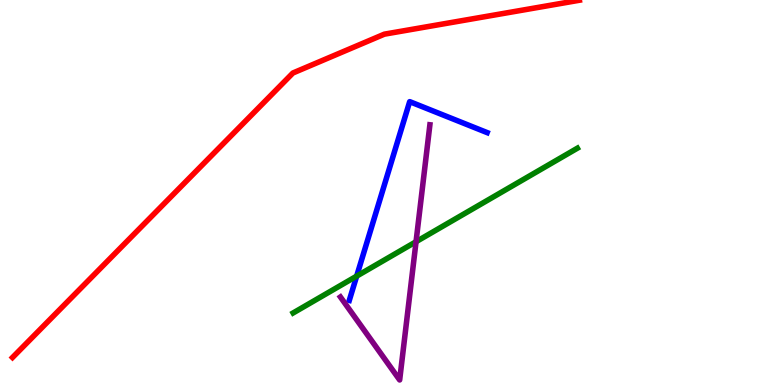[{'lines': ['blue', 'red'], 'intersections': []}, {'lines': ['green', 'red'], 'intersections': []}, {'lines': ['purple', 'red'], 'intersections': []}, {'lines': ['blue', 'green'], 'intersections': [{'x': 4.6, 'y': 2.83}]}, {'lines': ['blue', 'purple'], 'intersections': []}, {'lines': ['green', 'purple'], 'intersections': [{'x': 5.37, 'y': 3.72}]}]